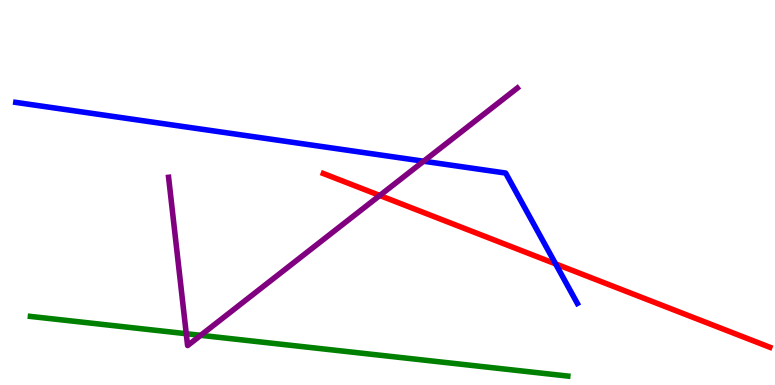[{'lines': ['blue', 'red'], 'intersections': [{'x': 7.17, 'y': 3.15}]}, {'lines': ['green', 'red'], 'intersections': []}, {'lines': ['purple', 'red'], 'intersections': [{'x': 4.9, 'y': 4.92}]}, {'lines': ['blue', 'green'], 'intersections': []}, {'lines': ['blue', 'purple'], 'intersections': [{'x': 5.47, 'y': 5.81}]}, {'lines': ['green', 'purple'], 'intersections': [{'x': 2.4, 'y': 1.33}, {'x': 2.59, 'y': 1.29}]}]